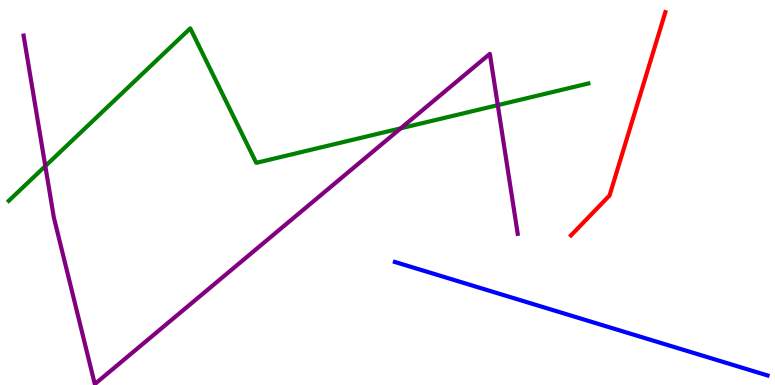[{'lines': ['blue', 'red'], 'intersections': []}, {'lines': ['green', 'red'], 'intersections': []}, {'lines': ['purple', 'red'], 'intersections': []}, {'lines': ['blue', 'green'], 'intersections': []}, {'lines': ['blue', 'purple'], 'intersections': []}, {'lines': ['green', 'purple'], 'intersections': [{'x': 0.585, 'y': 5.69}, {'x': 5.17, 'y': 6.67}, {'x': 6.42, 'y': 7.27}]}]